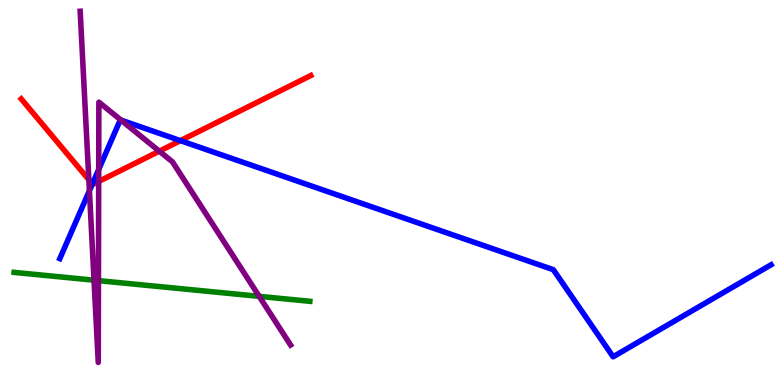[{'lines': ['blue', 'red'], 'intersections': [{'x': 1.19, 'y': 5.22}, {'x': 2.33, 'y': 6.35}]}, {'lines': ['green', 'red'], 'intersections': []}, {'lines': ['purple', 'red'], 'intersections': [{'x': 1.15, 'y': 5.33}, {'x': 1.27, 'y': 5.29}, {'x': 2.06, 'y': 6.07}]}, {'lines': ['blue', 'green'], 'intersections': []}, {'lines': ['blue', 'purple'], 'intersections': [{'x': 1.15, 'y': 5.05}, {'x': 1.27, 'y': 5.6}, {'x': 1.56, 'y': 6.88}]}, {'lines': ['green', 'purple'], 'intersections': [{'x': 1.21, 'y': 2.72}, {'x': 1.27, 'y': 2.71}, {'x': 3.34, 'y': 2.3}]}]